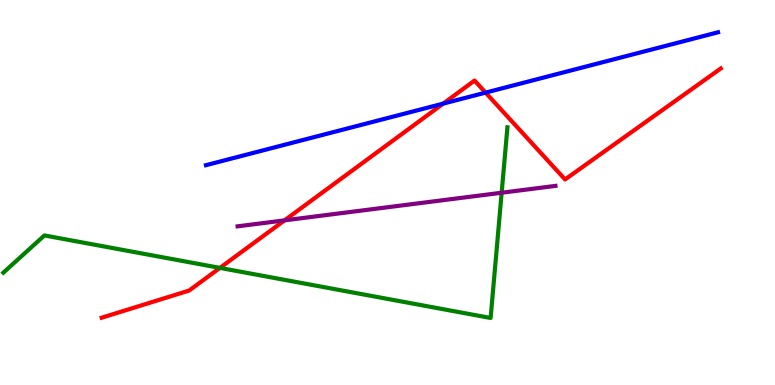[{'lines': ['blue', 'red'], 'intersections': [{'x': 5.72, 'y': 7.31}, {'x': 6.27, 'y': 7.59}]}, {'lines': ['green', 'red'], 'intersections': [{'x': 2.84, 'y': 3.04}]}, {'lines': ['purple', 'red'], 'intersections': [{'x': 3.67, 'y': 4.28}]}, {'lines': ['blue', 'green'], 'intersections': []}, {'lines': ['blue', 'purple'], 'intersections': []}, {'lines': ['green', 'purple'], 'intersections': [{'x': 6.47, 'y': 4.99}]}]